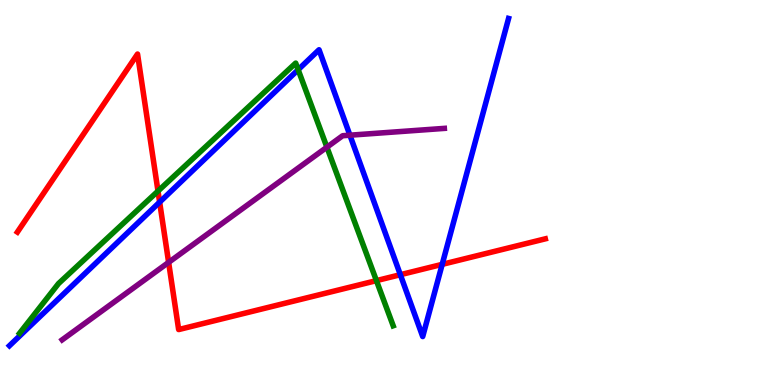[{'lines': ['blue', 'red'], 'intersections': [{'x': 2.06, 'y': 4.75}, {'x': 5.17, 'y': 2.86}, {'x': 5.71, 'y': 3.13}]}, {'lines': ['green', 'red'], 'intersections': [{'x': 2.04, 'y': 5.04}, {'x': 4.86, 'y': 2.71}]}, {'lines': ['purple', 'red'], 'intersections': [{'x': 2.18, 'y': 3.19}]}, {'lines': ['blue', 'green'], 'intersections': [{'x': 3.85, 'y': 8.19}]}, {'lines': ['blue', 'purple'], 'intersections': [{'x': 4.52, 'y': 6.49}]}, {'lines': ['green', 'purple'], 'intersections': [{'x': 4.22, 'y': 6.18}]}]